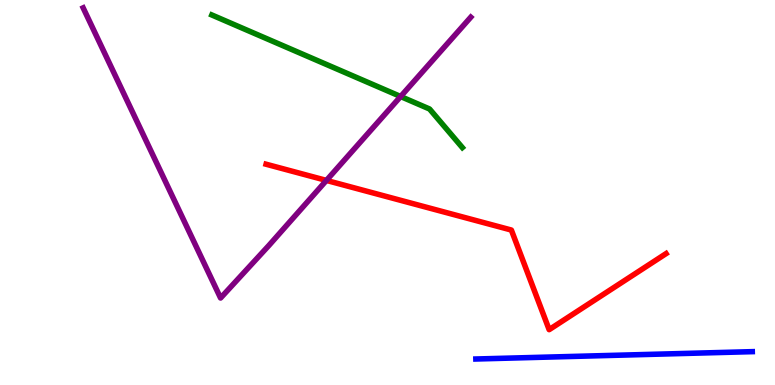[{'lines': ['blue', 'red'], 'intersections': []}, {'lines': ['green', 'red'], 'intersections': []}, {'lines': ['purple', 'red'], 'intersections': [{'x': 4.21, 'y': 5.31}]}, {'lines': ['blue', 'green'], 'intersections': []}, {'lines': ['blue', 'purple'], 'intersections': []}, {'lines': ['green', 'purple'], 'intersections': [{'x': 5.17, 'y': 7.49}]}]